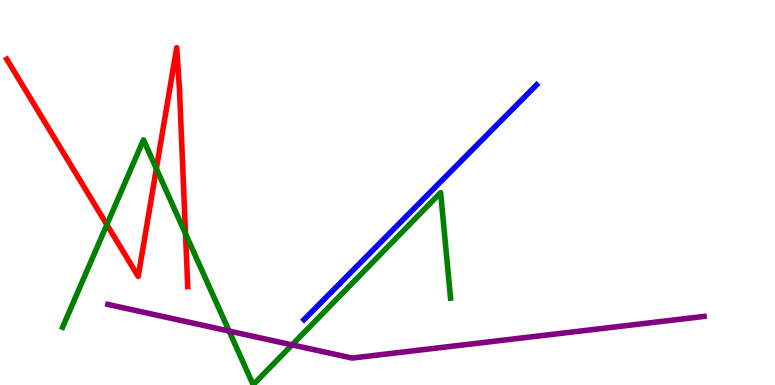[{'lines': ['blue', 'red'], 'intersections': []}, {'lines': ['green', 'red'], 'intersections': [{'x': 1.38, 'y': 4.17}, {'x': 2.02, 'y': 5.62}, {'x': 2.39, 'y': 3.93}]}, {'lines': ['purple', 'red'], 'intersections': []}, {'lines': ['blue', 'green'], 'intersections': []}, {'lines': ['blue', 'purple'], 'intersections': []}, {'lines': ['green', 'purple'], 'intersections': [{'x': 2.96, 'y': 1.4}, {'x': 3.77, 'y': 1.04}]}]